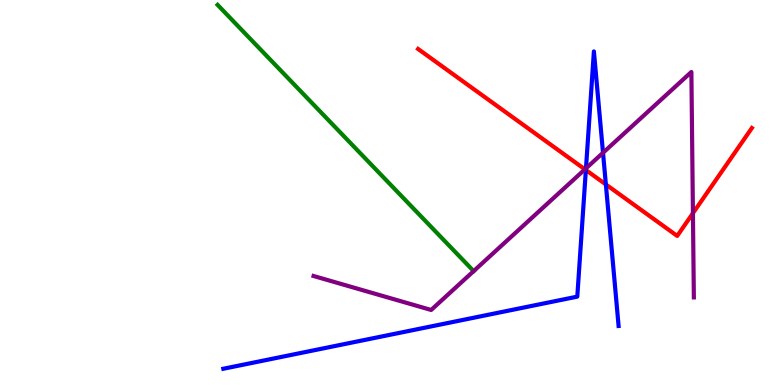[{'lines': ['blue', 'red'], 'intersections': [{'x': 7.56, 'y': 5.58}, {'x': 7.82, 'y': 5.21}]}, {'lines': ['green', 'red'], 'intersections': []}, {'lines': ['purple', 'red'], 'intersections': [{'x': 7.55, 'y': 5.6}, {'x': 8.94, 'y': 4.46}]}, {'lines': ['blue', 'green'], 'intersections': []}, {'lines': ['blue', 'purple'], 'intersections': [{'x': 7.56, 'y': 5.63}, {'x': 7.78, 'y': 6.03}]}, {'lines': ['green', 'purple'], 'intersections': [{'x': 6.11, 'y': 2.96}]}]